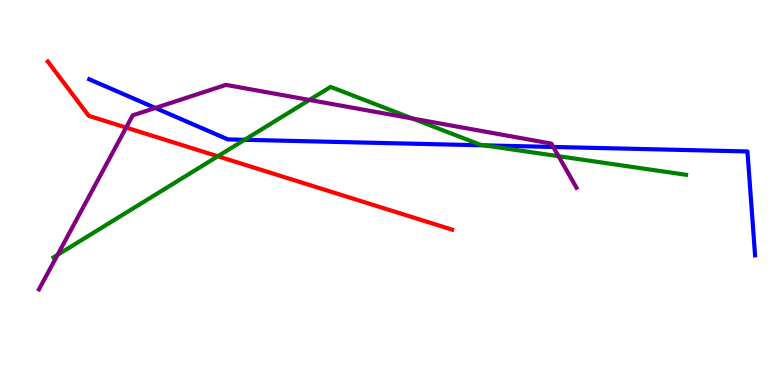[{'lines': ['blue', 'red'], 'intersections': []}, {'lines': ['green', 'red'], 'intersections': [{'x': 2.81, 'y': 5.94}]}, {'lines': ['purple', 'red'], 'intersections': [{'x': 1.63, 'y': 6.69}]}, {'lines': ['blue', 'green'], 'intersections': [{'x': 3.16, 'y': 6.37}, {'x': 6.25, 'y': 6.22}]}, {'lines': ['blue', 'purple'], 'intersections': [{'x': 2.0, 'y': 7.2}, {'x': 7.14, 'y': 6.18}]}, {'lines': ['green', 'purple'], 'intersections': [{'x': 0.743, 'y': 3.38}, {'x': 3.99, 'y': 7.4}, {'x': 5.32, 'y': 6.92}, {'x': 7.21, 'y': 5.94}]}]